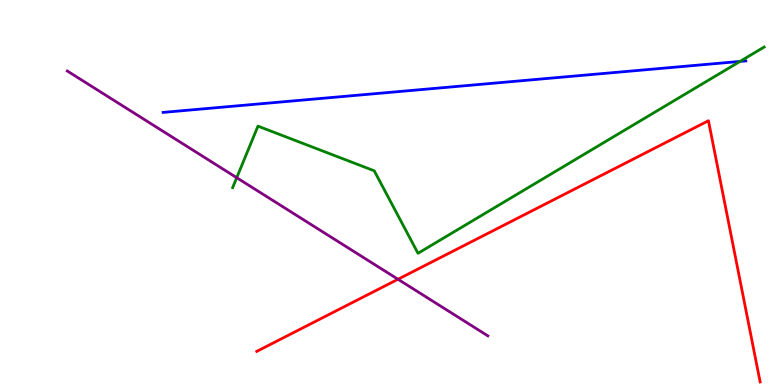[{'lines': ['blue', 'red'], 'intersections': []}, {'lines': ['green', 'red'], 'intersections': []}, {'lines': ['purple', 'red'], 'intersections': [{'x': 5.14, 'y': 2.75}]}, {'lines': ['blue', 'green'], 'intersections': [{'x': 9.55, 'y': 8.4}]}, {'lines': ['blue', 'purple'], 'intersections': []}, {'lines': ['green', 'purple'], 'intersections': [{'x': 3.05, 'y': 5.38}]}]